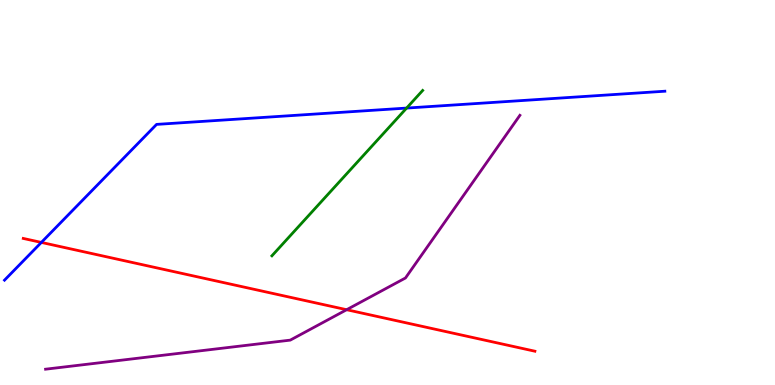[{'lines': ['blue', 'red'], 'intersections': [{'x': 0.534, 'y': 3.7}]}, {'lines': ['green', 'red'], 'intersections': []}, {'lines': ['purple', 'red'], 'intersections': [{'x': 4.47, 'y': 1.96}]}, {'lines': ['blue', 'green'], 'intersections': [{'x': 5.25, 'y': 7.19}]}, {'lines': ['blue', 'purple'], 'intersections': []}, {'lines': ['green', 'purple'], 'intersections': []}]